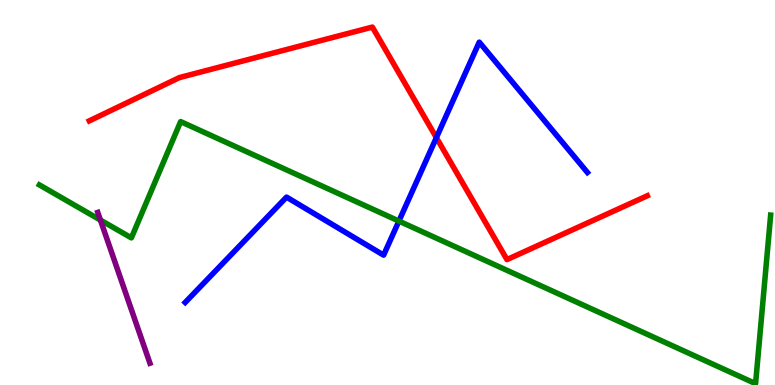[{'lines': ['blue', 'red'], 'intersections': [{'x': 5.63, 'y': 6.42}]}, {'lines': ['green', 'red'], 'intersections': []}, {'lines': ['purple', 'red'], 'intersections': []}, {'lines': ['blue', 'green'], 'intersections': [{'x': 5.15, 'y': 4.26}]}, {'lines': ['blue', 'purple'], 'intersections': []}, {'lines': ['green', 'purple'], 'intersections': [{'x': 1.3, 'y': 4.28}]}]